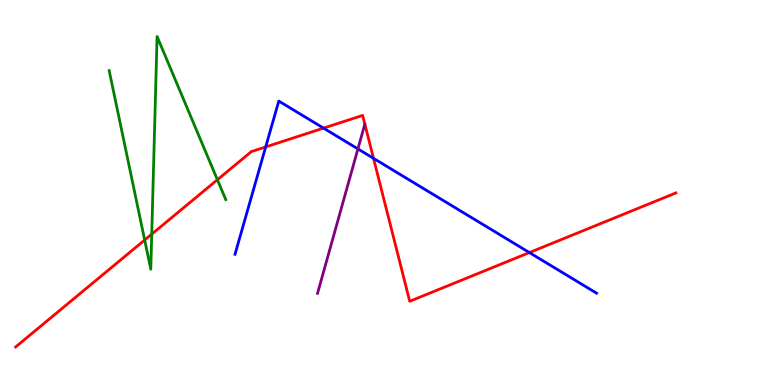[{'lines': ['blue', 'red'], 'intersections': [{'x': 3.43, 'y': 6.18}, {'x': 4.17, 'y': 6.67}, {'x': 4.82, 'y': 5.89}, {'x': 6.83, 'y': 3.44}]}, {'lines': ['green', 'red'], 'intersections': [{'x': 1.87, 'y': 3.77}, {'x': 1.96, 'y': 3.92}, {'x': 2.81, 'y': 5.33}]}, {'lines': ['purple', 'red'], 'intersections': []}, {'lines': ['blue', 'green'], 'intersections': []}, {'lines': ['blue', 'purple'], 'intersections': [{'x': 4.62, 'y': 6.13}]}, {'lines': ['green', 'purple'], 'intersections': []}]